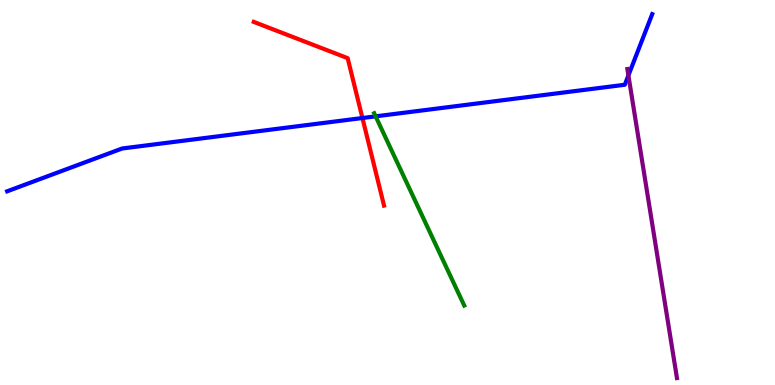[{'lines': ['blue', 'red'], 'intersections': [{'x': 4.68, 'y': 6.93}]}, {'lines': ['green', 'red'], 'intersections': []}, {'lines': ['purple', 'red'], 'intersections': []}, {'lines': ['blue', 'green'], 'intersections': [{'x': 4.85, 'y': 6.98}]}, {'lines': ['blue', 'purple'], 'intersections': [{'x': 8.11, 'y': 8.04}]}, {'lines': ['green', 'purple'], 'intersections': []}]